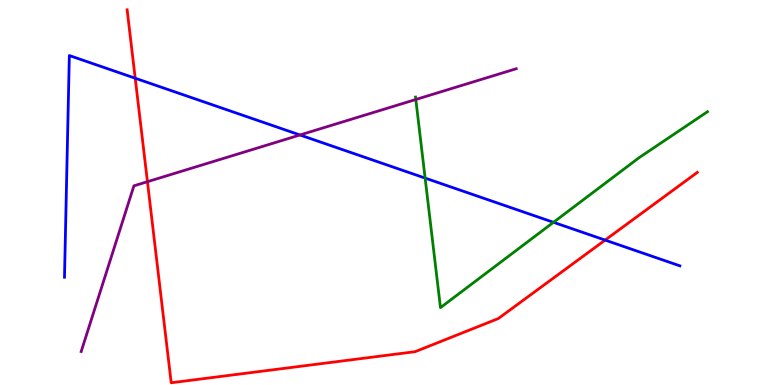[{'lines': ['blue', 'red'], 'intersections': [{'x': 1.74, 'y': 7.97}, {'x': 7.81, 'y': 3.76}]}, {'lines': ['green', 'red'], 'intersections': []}, {'lines': ['purple', 'red'], 'intersections': [{'x': 1.9, 'y': 5.28}]}, {'lines': ['blue', 'green'], 'intersections': [{'x': 5.49, 'y': 5.37}, {'x': 7.14, 'y': 4.23}]}, {'lines': ['blue', 'purple'], 'intersections': [{'x': 3.87, 'y': 6.49}]}, {'lines': ['green', 'purple'], 'intersections': [{'x': 5.37, 'y': 7.42}]}]